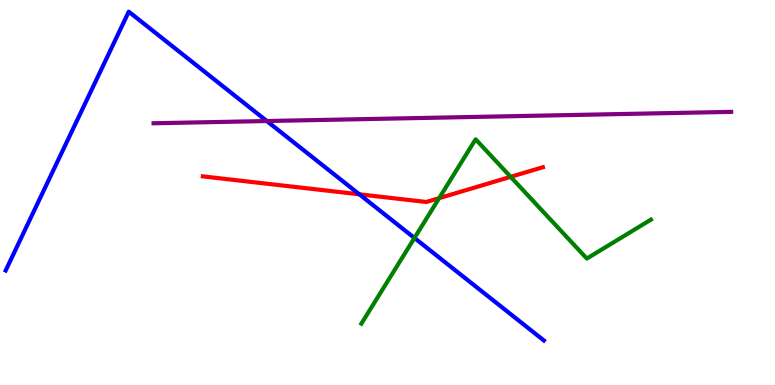[{'lines': ['blue', 'red'], 'intersections': [{'x': 4.64, 'y': 4.95}]}, {'lines': ['green', 'red'], 'intersections': [{'x': 5.67, 'y': 4.85}, {'x': 6.59, 'y': 5.41}]}, {'lines': ['purple', 'red'], 'intersections': []}, {'lines': ['blue', 'green'], 'intersections': [{'x': 5.35, 'y': 3.82}]}, {'lines': ['blue', 'purple'], 'intersections': [{'x': 3.44, 'y': 6.86}]}, {'lines': ['green', 'purple'], 'intersections': []}]